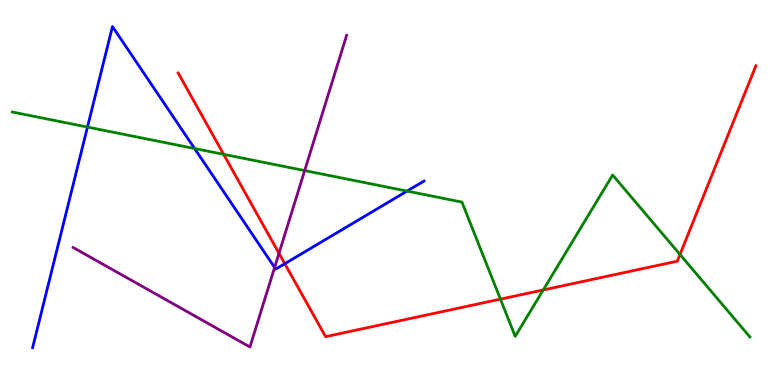[{'lines': ['blue', 'red'], 'intersections': [{'x': 3.67, 'y': 3.15}]}, {'lines': ['green', 'red'], 'intersections': [{'x': 2.89, 'y': 5.99}, {'x': 6.46, 'y': 2.23}, {'x': 7.01, 'y': 2.47}, {'x': 8.77, 'y': 3.39}]}, {'lines': ['purple', 'red'], 'intersections': [{'x': 3.6, 'y': 3.42}]}, {'lines': ['blue', 'green'], 'intersections': [{'x': 1.13, 'y': 6.7}, {'x': 2.51, 'y': 6.14}, {'x': 5.25, 'y': 5.04}]}, {'lines': ['blue', 'purple'], 'intersections': [{'x': 3.54, 'y': 3.05}]}, {'lines': ['green', 'purple'], 'intersections': [{'x': 3.93, 'y': 5.57}]}]